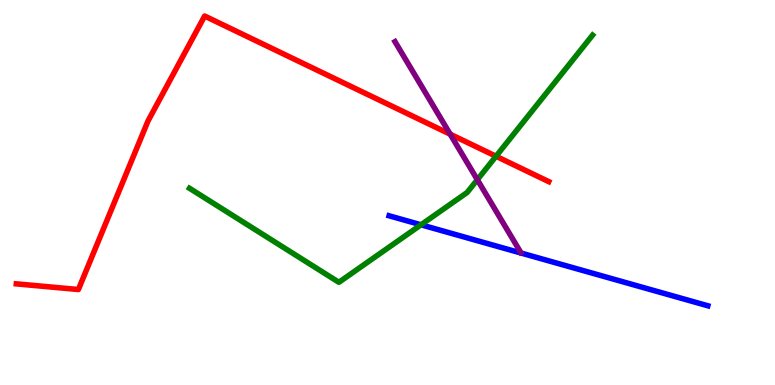[{'lines': ['blue', 'red'], 'intersections': []}, {'lines': ['green', 'red'], 'intersections': [{'x': 6.4, 'y': 5.94}]}, {'lines': ['purple', 'red'], 'intersections': [{'x': 5.81, 'y': 6.51}]}, {'lines': ['blue', 'green'], 'intersections': [{'x': 5.43, 'y': 4.16}]}, {'lines': ['blue', 'purple'], 'intersections': []}, {'lines': ['green', 'purple'], 'intersections': [{'x': 6.16, 'y': 5.33}]}]